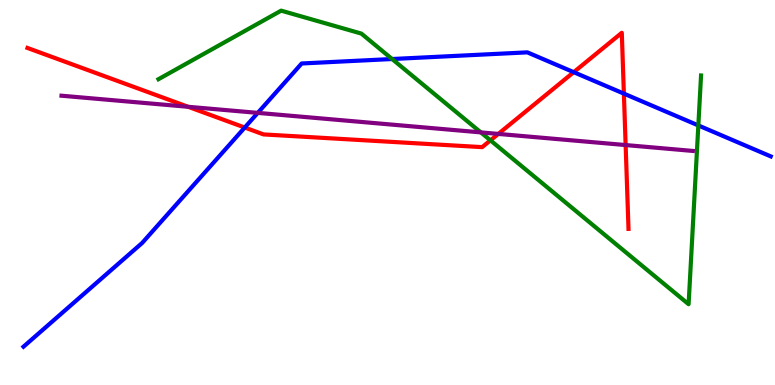[{'lines': ['blue', 'red'], 'intersections': [{'x': 3.16, 'y': 6.69}, {'x': 7.4, 'y': 8.13}, {'x': 8.05, 'y': 7.57}]}, {'lines': ['green', 'red'], 'intersections': [{'x': 6.33, 'y': 6.35}]}, {'lines': ['purple', 'red'], 'intersections': [{'x': 2.43, 'y': 7.23}, {'x': 6.43, 'y': 6.52}, {'x': 8.07, 'y': 6.23}]}, {'lines': ['blue', 'green'], 'intersections': [{'x': 5.06, 'y': 8.47}, {'x': 9.01, 'y': 6.74}]}, {'lines': ['blue', 'purple'], 'intersections': [{'x': 3.33, 'y': 7.07}]}, {'lines': ['green', 'purple'], 'intersections': [{'x': 6.2, 'y': 6.56}]}]